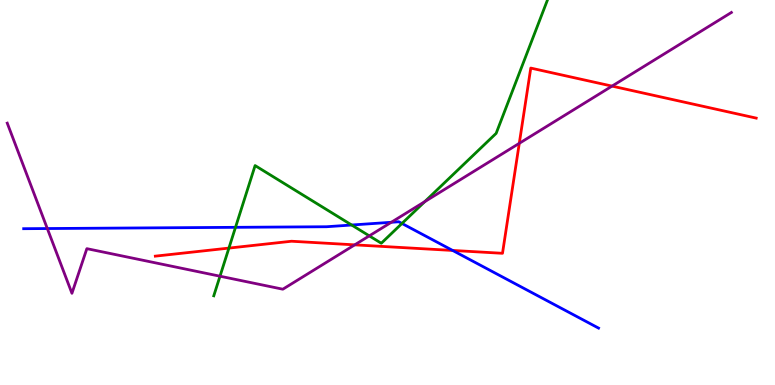[{'lines': ['blue', 'red'], 'intersections': [{'x': 5.84, 'y': 3.49}]}, {'lines': ['green', 'red'], 'intersections': [{'x': 2.95, 'y': 3.56}]}, {'lines': ['purple', 'red'], 'intersections': [{'x': 4.58, 'y': 3.64}, {'x': 6.7, 'y': 6.28}, {'x': 7.9, 'y': 7.76}]}, {'lines': ['blue', 'green'], 'intersections': [{'x': 3.04, 'y': 4.1}, {'x': 4.54, 'y': 4.16}, {'x': 5.19, 'y': 4.2}]}, {'lines': ['blue', 'purple'], 'intersections': [{'x': 0.611, 'y': 4.06}, {'x': 5.05, 'y': 4.23}]}, {'lines': ['green', 'purple'], 'intersections': [{'x': 2.84, 'y': 2.83}, {'x': 4.77, 'y': 3.87}, {'x': 5.48, 'y': 4.76}]}]